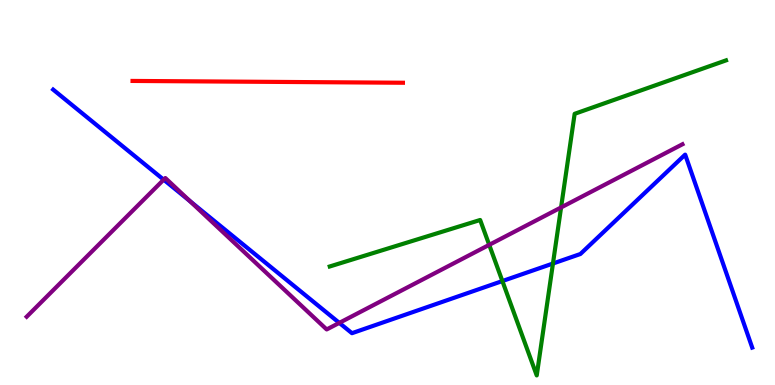[{'lines': ['blue', 'red'], 'intersections': []}, {'lines': ['green', 'red'], 'intersections': []}, {'lines': ['purple', 'red'], 'intersections': []}, {'lines': ['blue', 'green'], 'intersections': [{'x': 6.48, 'y': 2.7}, {'x': 7.13, 'y': 3.16}]}, {'lines': ['blue', 'purple'], 'intersections': [{'x': 2.11, 'y': 5.33}, {'x': 2.45, 'y': 4.78}, {'x': 4.38, 'y': 1.61}]}, {'lines': ['green', 'purple'], 'intersections': [{'x': 6.31, 'y': 3.64}, {'x': 7.24, 'y': 4.61}]}]